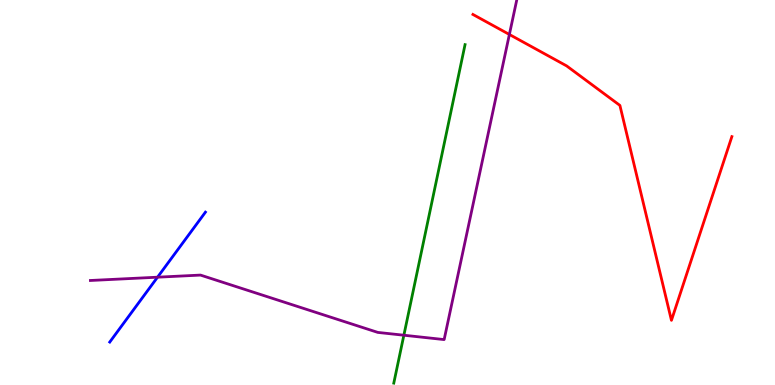[{'lines': ['blue', 'red'], 'intersections': []}, {'lines': ['green', 'red'], 'intersections': []}, {'lines': ['purple', 'red'], 'intersections': [{'x': 6.57, 'y': 9.1}]}, {'lines': ['blue', 'green'], 'intersections': []}, {'lines': ['blue', 'purple'], 'intersections': [{'x': 2.03, 'y': 2.8}]}, {'lines': ['green', 'purple'], 'intersections': [{'x': 5.21, 'y': 1.29}]}]